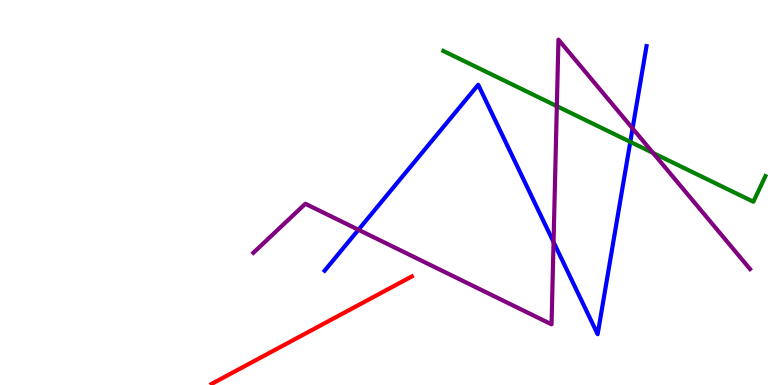[{'lines': ['blue', 'red'], 'intersections': []}, {'lines': ['green', 'red'], 'intersections': []}, {'lines': ['purple', 'red'], 'intersections': []}, {'lines': ['blue', 'green'], 'intersections': [{'x': 8.13, 'y': 6.31}]}, {'lines': ['blue', 'purple'], 'intersections': [{'x': 4.63, 'y': 4.03}, {'x': 7.14, 'y': 3.71}, {'x': 8.16, 'y': 6.66}]}, {'lines': ['green', 'purple'], 'intersections': [{'x': 7.18, 'y': 7.24}, {'x': 8.43, 'y': 6.03}]}]